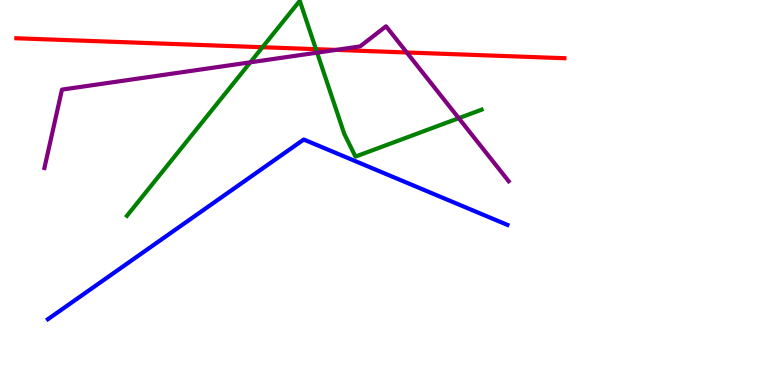[{'lines': ['blue', 'red'], 'intersections': []}, {'lines': ['green', 'red'], 'intersections': [{'x': 3.39, 'y': 8.77}, {'x': 4.08, 'y': 8.72}]}, {'lines': ['purple', 'red'], 'intersections': [{'x': 4.34, 'y': 8.7}, {'x': 5.25, 'y': 8.64}]}, {'lines': ['blue', 'green'], 'intersections': []}, {'lines': ['blue', 'purple'], 'intersections': []}, {'lines': ['green', 'purple'], 'intersections': [{'x': 3.23, 'y': 8.38}, {'x': 4.09, 'y': 8.63}, {'x': 5.92, 'y': 6.93}]}]